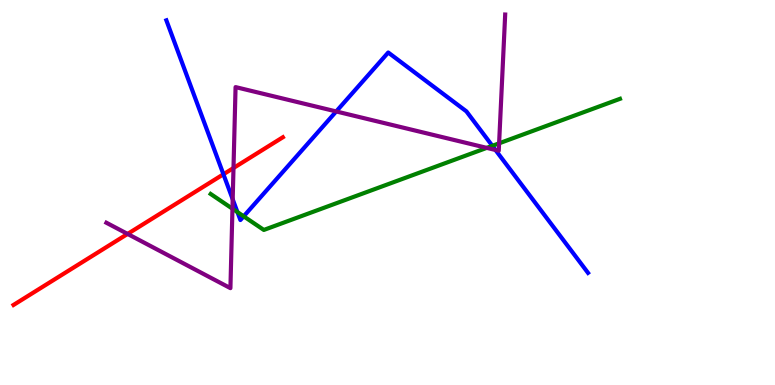[{'lines': ['blue', 'red'], 'intersections': [{'x': 2.88, 'y': 5.47}]}, {'lines': ['green', 'red'], 'intersections': []}, {'lines': ['purple', 'red'], 'intersections': [{'x': 1.65, 'y': 3.92}, {'x': 3.01, 'y': 5.64}]}, {'lines': ['blue', 'green'], 'intersections': [{'x': 3.06, 'y': 4.49}, {'x': 3.14, 'y': 4.38}, {'x': 6.35, 'y': 6.21}]}, {'lines': ['blue', 'purple'], 'intersections': [{'x': 3.0, 'y': 4.82}, {'x': 4.34, 'y': 7.11}, {'x': 6.39, 'y': 6.1}]}, {'lines': ['green', 'purple'], 'intersections': [{'x': 3.0, 'y': 4.58}, {'x': 6.28, 'y': 6.16}, {'x': 6.44, 'y': 6.28}]}]